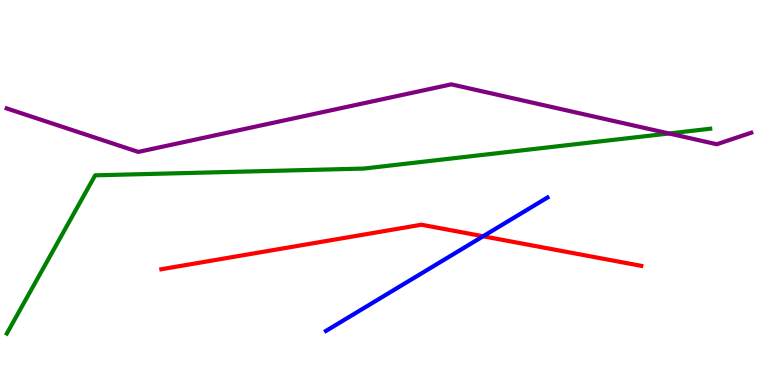[{'lines': ['blue', 'red'], 'intersections': [{'x': 6.23, 'y': 3.86}]}, {'lines': ['green', 'red'], 'intersections': []}, {'lines': ['purple', 'red'], 'intersections': []}, {'lines': ['blue', 'green'], 'intersections': []}, {'lines': ['blue', 'purple'], 'intersections': []}, {'lines': ['green', 'purple'], 'intersections': [{'x': 8.63, 'y': 6.53}]}]